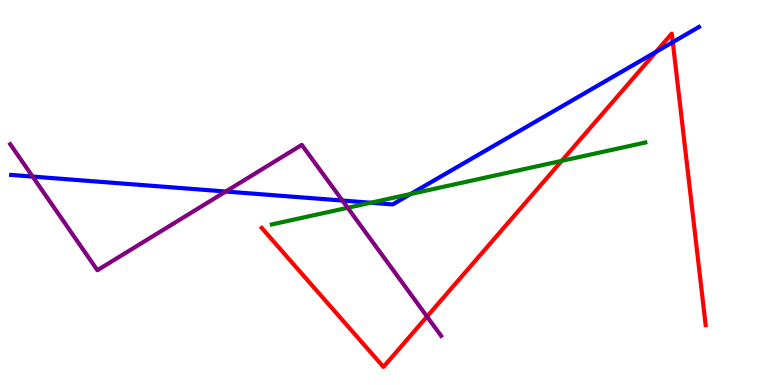[{'lines': ['blue', 'red'], 'intersections': [{'x': 8.46, 'y': 8.65}, {'x': 8.68, 'y': 8.91}]}, {'lines': ['green', 'red'], 'intersections': [{'x': 7.25, 'y': 5.82}]}, {'lines': ['purple', 'red'], 'intersections': [{'x': 5.51, 'y': 1.78}]}, {'lines': ['blue', 'green'], 'intersections': [{'x': 4.78, 'y': 4.73}, {'x': 5.3, 'y': 4.96}]}, {'lines': ['blue', 'purple'], 'intersections': [{'x': 0.421, 'y': 5.41}, {'x': 2.91, 'y': 5.03}, {'x': 4.42, 'y': 4.79}]}, {'lines': ['green', 'purple'], 'intersections': [{'x': 4.49, 'y': 4.6}]}]